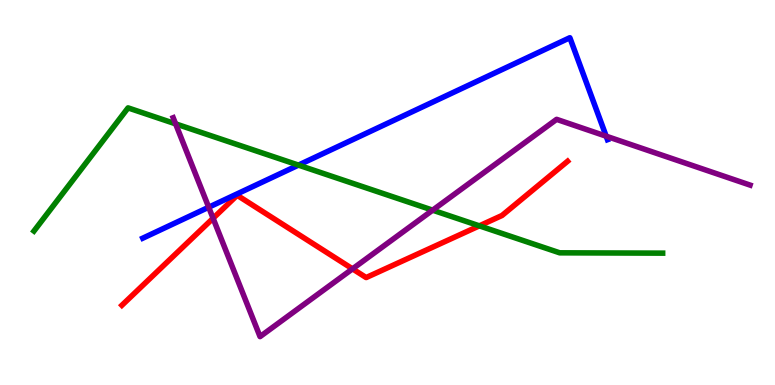[{'lines': ['blue', 'red'], 'intersections': []}, {'lines': ['green', 'red'], 'intersections': [{'x': 6.19, 'y': 4.13}]}, {'lines': ['purple', 'red'], 'intersections': [{'x': 2.75, 'y': 4.33}, {'x': 4.55, 'y': 3.02}]}, {'lines': ['blue', 'green'], 'intersections': [{'x': 3.85, 'y': 5.71}]}, {'lines': ['blue', 'purple'], 'intersections': [{'x': 2.69, 'y': 4.62}, {'x': 7.82, 'y': 6.46}]}, {'lines': ['green', 'purple'], 'intersections': [{'x': 2.27, 'y': 6.78}, {'x': 5.58, 'y': 4.54}]}]